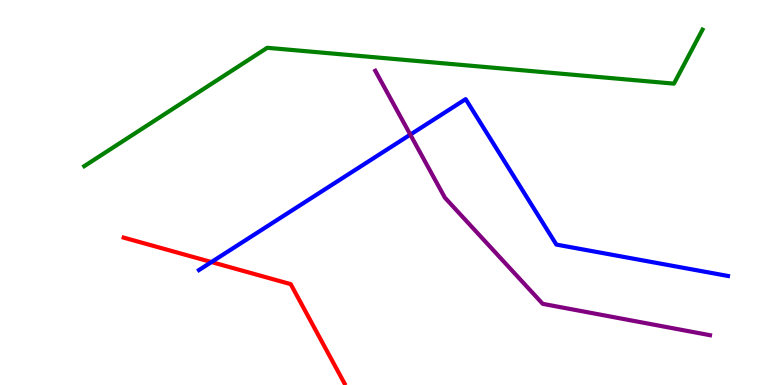[{'lines': ['blue', 'red'], 'intersections': [{'x': 2.73, 'y': 3.19}]}, {'lines': ['green', 'red'], 'intersections': []}, {'lines': ['purple', 'red'], 'intersections': []}, {'lines': ['blue', 'green'], 'intersections': []}, {'lines': ['blue', 'purple'], 'intersections': [{'x': 5.29, 'y': 6.5}]}, {'lines': ['green', 'purple'], 'intersections': []}]